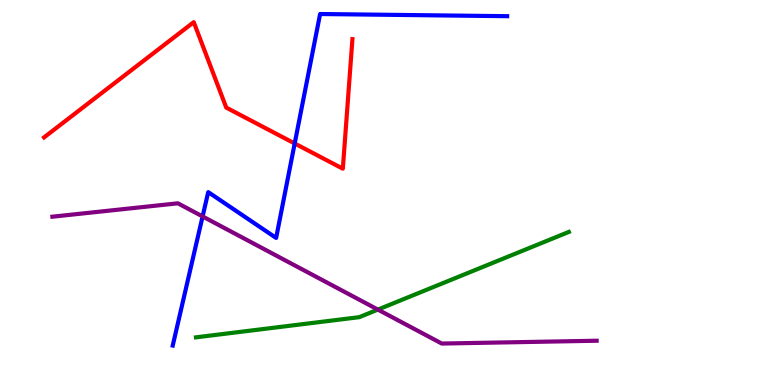[{'lines': ['blue', 'red'], 'intersections': [{'x': 3.8, 'y': 6.27}]}, {'lines': ['green', 'red'], 'intersections': []}, {'lines': ['purple', 'red'], 'intersections': []}, {'lines': ['blue', 'green'], 'intersections': []}, {'lines': ['blue', 'purple'], 'intersections': [{'x': 2.61, 'y': 4.38}]}, {'lines': ['green', 'purple'], 'intersections': [{'x': 4.88, 'y': 1.96}]}]